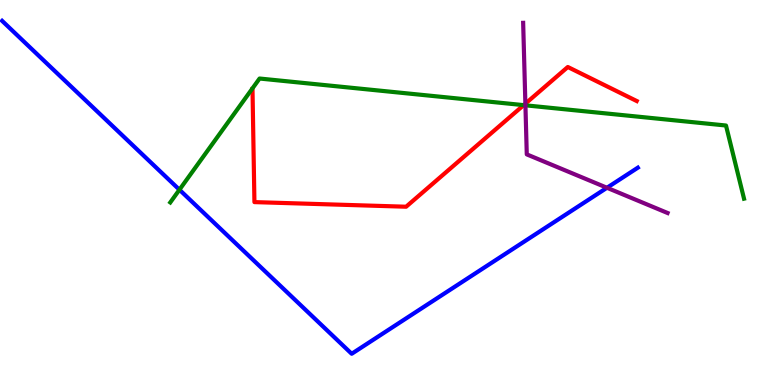[{'lines': ['blue', 'red'], 'intersections': []}, {'lines': ['green', 'red'], 'intersections': [{'x': 6.76, 'y': 7.27}]}, {'lines': ['purple', 'red'], 'intersections': [{'x': 6.78, 'y': 7.31}]}, {'lines': ['blue', 'green'], 'intersections': [{'x': 2.32, 'y': 5.07}]}, {'lines': ['blue', 'purple'], 'intersections': [{'x': 7.83, 'y': 5.12}]}, {'lines': ['green', 'purple'], 'intersections': [{'x': 6.78, 'y': 7.26}]}]